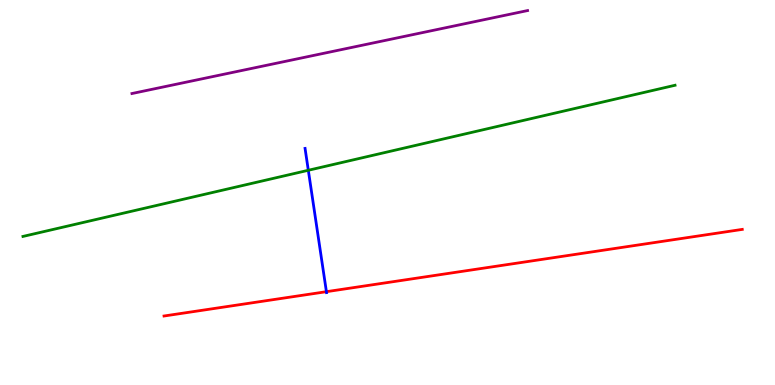[{'lines': ['blue', 'red'], 'intersections': [{'x': 4.21, 'y': 2.42}]}, {'lines': ['green', 'red'], 'intersections': []}, {'lines': ['purple', 'red'], 'intersections': []}, {'lines': ['blue', 'green'], 'intersections': [{'x': 3.98, 'y': 5.58}]}, {'lines': ['blue', 'purple'], 'intersections': []}, {'lines': ['green', 'purple'], 'intersections': []}]